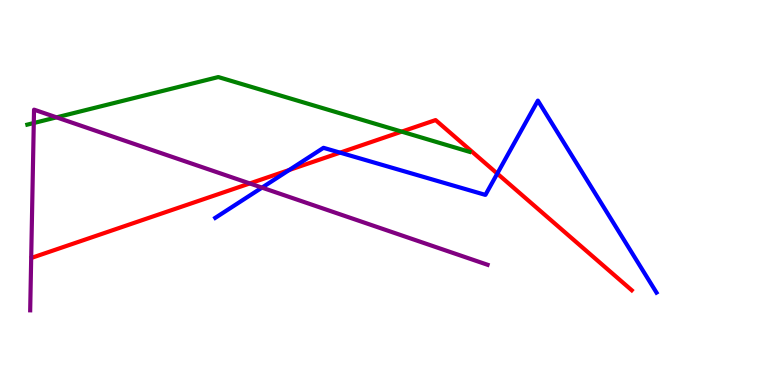[{'lines': ['blue', 'red'], 'intersections': [{'x': 3.73, 'y': 5.58}, {'x': 4.39, 'y': 6.04}, {'x': 6.42, 'y': 5.49}]}, {'lines': ['green', 'red'], 'intersections': [{'x': 5.18, 'y': 6.58}]}, {'lines': ['purple', 'red'], 'intersections': [{'x': 3.22, 'y': 5.24}]}, {'lines': ['blue', 'green'], 'intersections': []}, {'lines': ['blue', 'purple'], 'intersections': [{'x': 3.38, 'y': 5.13}]}, {'lines': ['green', 'purple'], 'intersections': [{'x': 0.436, 'y': 6.8}, {'x': 0.73, 'y': 6.95}]}]